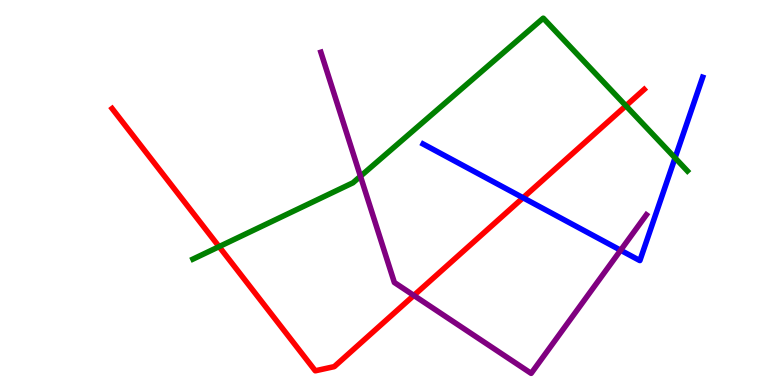[{'lines': ['blue', 'red'], 'intersections': [{'x': 6.75, 'y': 4.86}]}, {'lines': ['green', 'red'], 'intersections': [{'x': 2.83, 'y': 3.59}, {'x': 8.08, 'y': 7.25}]}, {'lines': ['purple', 'red'], 'intersections': [{'x': 5.34, 'y': 2.33}]}, {'lines': ['blue', 'green'], 'intersections': [{'x': 8.71, 'y': 5.9}]}, {'lines': ['blue', 'purple'], 'intersections': [{'x': 8.01, 'y': 3.5}]}, {'lines': ['green', 'purple'], 'intersections': [{'x': 4.65, 'y': 5.42}]}]